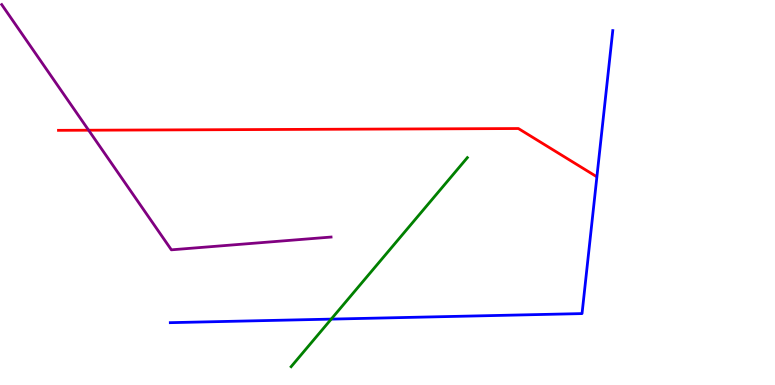[{'lines': ['blue', 'red'], 'intersections': []}, {'lines': ['green', 'red'], 'intersections': []}, {'lines': ['purple', 'red'], 'intersections': [{'x': 1.14, 'y': 6.62}]}, {'lines': ['blue', 'green'], 'intersections': [{'x': 4.27, 'y': 1.71}]}, {'lines': ['blue', 'purple'], 'intersections': []}, {'lines': ['green', 'purple'], 'intersections': []}]